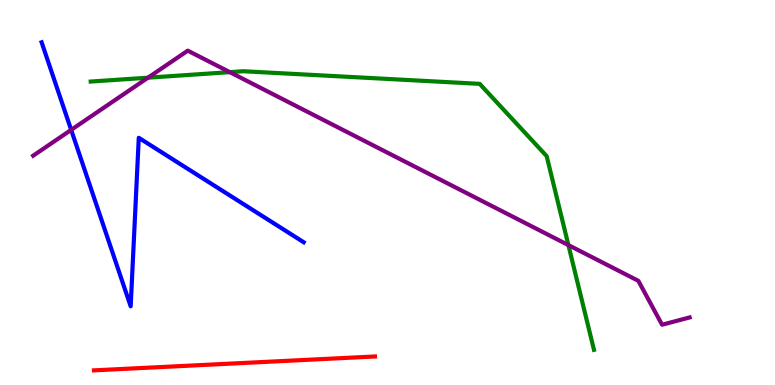[{'lines': ['blue', 'red'], 'intersections': []}, {'lines': ['green', 'red'], 'intersections': []}, {'lines': ['purple', 'red'], 'intersections': []}, {'lines': ['blue', 'green'], 'intersections': []}, {'lines': ['blue', 'purple'], 'intersections': [{'x': 0.918, 'y': 6.63}]}, {'lines': ['green', 'purple'], 'intersections': [{'x': 1.91, 'y': 7.98}, {'x': 2.97, 'y': 8.13}, {'x': 7.33, 'y': 3.63}]}]